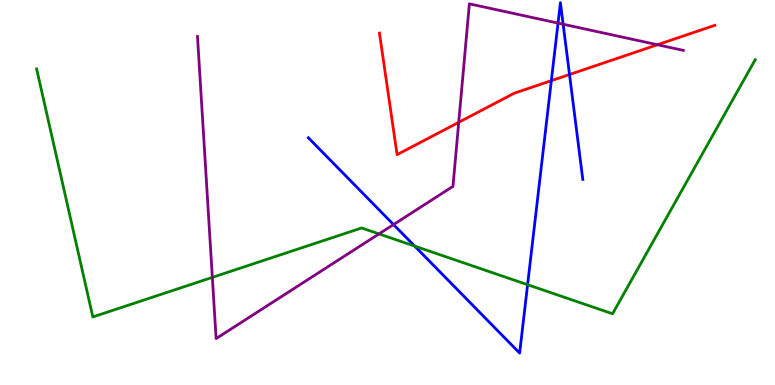[{'lines': ['blue', 'red'], 'intersections': [{'x': 7.11, 'y': 7.9}, {'x': 7.35, 'y': 8.06}]}, {'lines': ['green', 'red'], 'intersections': []}, {'lines': ['purple', 'red'], 'intersections': [{'x': 5.92, 'y': 6.82}, {'x': 8.48, 'y': 8.84}]}, {'lines': ['blue', 'green'], 'intersections': [{'x': 5.35, 'y': 3.61}, {'x': 6.81, 'y': 2.6}]}, {'lines': ['blue', 'purple'], 'intersections': [{'x': 5.08, 'y': 4.17}, {'x': 7.2, 'y': 9.4}, {'x': 7.27, 'y': 9.37}]}, {'lines': ['green', 'purple'], 'intersections': [{'x': 2.74, 'y': 2.8}, {'x': 4.89, 'y': 3.92}]}]